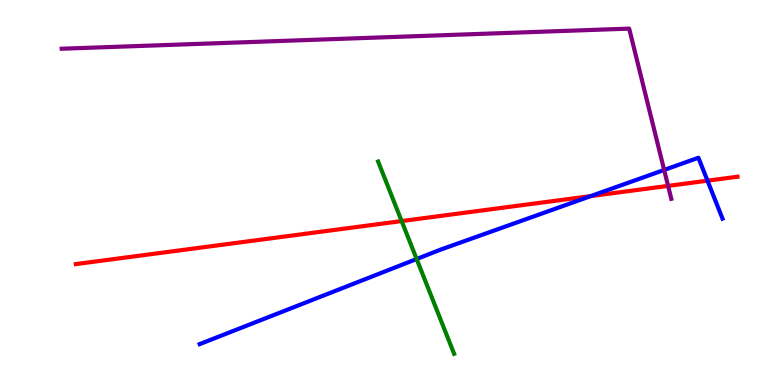[{'lines': ['blue', 'red'], 'intersections': [{'x': 7.62, 'y': 4.91}, {'x': 9.13, 'y': 5.31}]}, {'lines': ['green', 'red'], 'intersections': [{'x': 5.18, 'y': 4.26}]}, {'lines': ['purple', 'red'], 'intersections': [{'x': 8.62, 'y': 5.17}]}, {'lines': ['blue', 'green'], 'intersections': [{'x': 5.38, 'y': 3.27}]}, {'lines': ['blue', 'purple'], 'intersections': [{'x': 8.57, 'y': 5.59}]}, {'lines': ['green', 'purple'], 'intersections': []}]